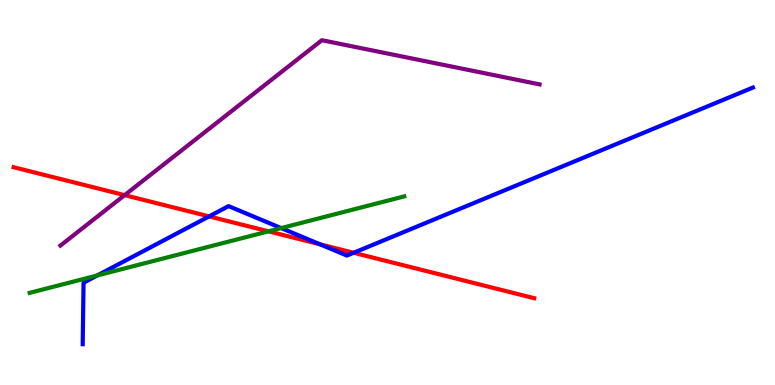[{'lines': ['blue', 'red'], 'intersections': [{'x': 2.7, 'y': 4.38}, {'x': 4.13, 'y': 3.65}, {'x': 4.56, 'y': 3.43}]}, {'lines': ['green', 'red'], 'intersections': [{'x': 3.46, 'y': 3.99}]}, {'lines': ['purple', 'red'], 'intersections': [{'x': 1.61, 'y': 4.93}]}, {'lines': ['blue', 'green'], 'intersections': [{'x': 1.26, 'y': 2.85}, {'x': 3.63, 'y': 4.08}]}, {'lines': ['blue', 'purple'], 'intersections': []}, {'lines': ['green', 'purple'], 'intersections': []}]